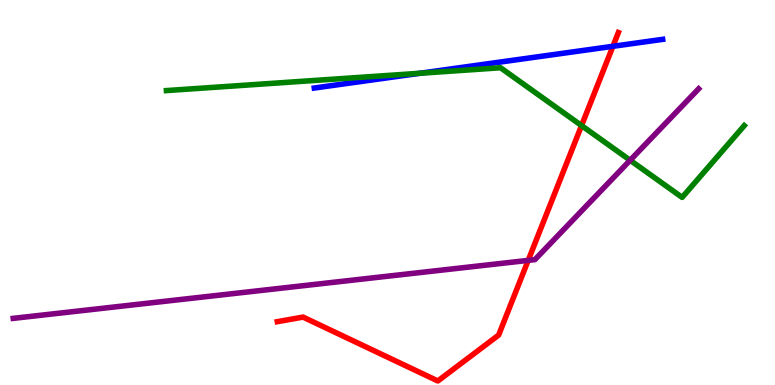[{'lines': ['blue', 'red'], 'intersections': [{'x': 7.91, 'y': 8.8}]}, {'lines': ['green', 'red'], 'intersections': [{'x': 7.5, 'y': 6.74}]}, {'lines': ['purple', 'red'], 'intersections': [{'x': 6.82, 'y': 3.24}]}, {'lines': ['blue', 'green'], 'intersections': [{'x': 5.42, 'y': 8.1}]}, {'lines': ['blue', 'purple'], 'intersections': []}, {'lines': ['green', 'purple'], 'intersections': [{'x': 8.13, 'y': 5.84}]}]